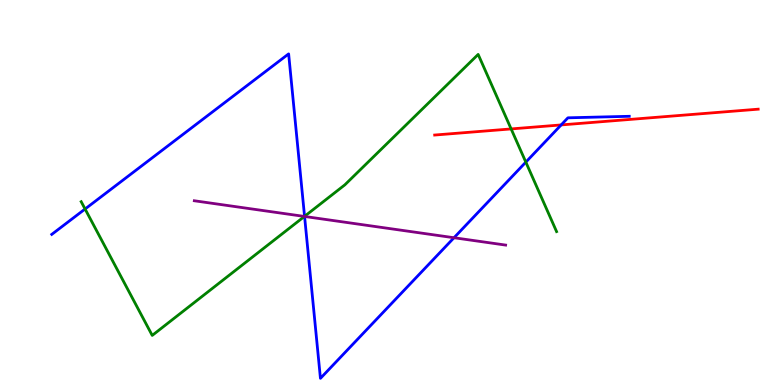[{'lines': ['blue', 'red'], 'intersections': [{'x': 7.24, 'y': 6.76}]}, {'lines': ['green', 'red'], 'intersections': [{'x': 6.6, 'y': 6.65}]}, {'lines': ['purple', 'red'], 'intersections': []}, {'lines': ['blue', 'green'], 'intersections': [{'x': 1.1, 'y': 4.57}, {'x': 3.93, 'y': 4.38}, {'x': 6.78, 'y': 5.79}]}, {'lines': ['blue', 'purple'], 'intersections': [{'x': 3.93, 'y': 4.38}, {'x': 5.86, 'y': 3.83}]}, {'lines': ['green', 'purple'], 'intersections': [{'x': 3.93, 'y': 4.38}]}]